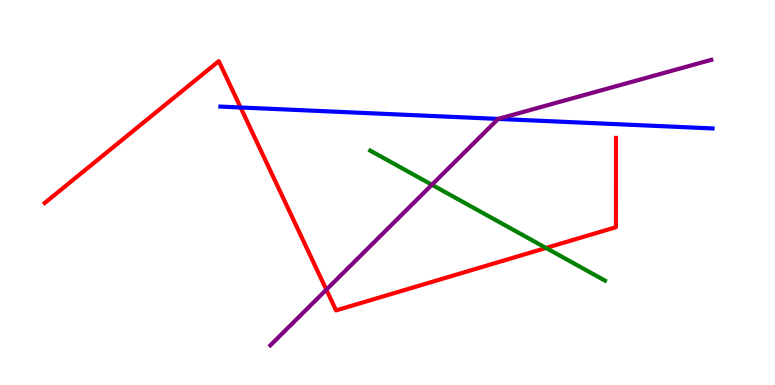[{'lines': ['blue', 'red'], 'intersections': [{'x': 3.1, 'y': 7.21}]}, {'lines': ['green', 'red'], 'intersections': [{'x': 7.05, 'y': 3.56}]}, {'lines': ['purple', 'red'], 'intersections': [{'x': 4.21, 'y': 2.48}]}, {'lines': ['blue', 'green'], 'intersections': []}, {'lines': ['blue', 'purple'], 'intersections': [{'x': 6.43, 'y': 6.91}]}, {'lines': ['green', 'purple'], 'intersections': [{'x': 5.57, 'y': 5.2}]}]